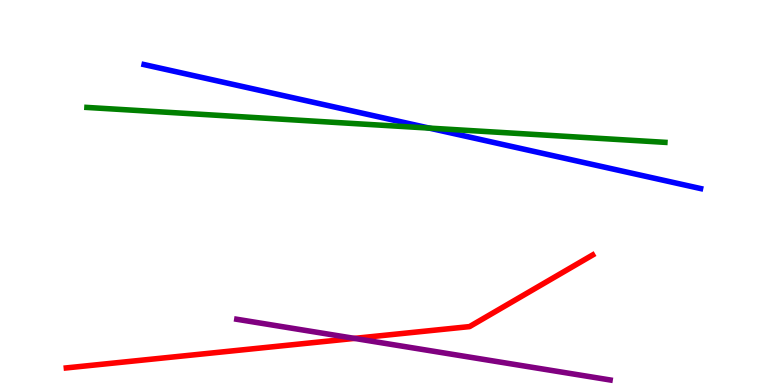[{'lines': ['blue', 'red'], 'intersections': []}, {'lines': ['green', 'red'], 'intersections': []}, {'lines': ['purple', 'red'], 'intersections': [{'x': 4.57, 'y': 1.21}]}, {'lines': ['blue', 'green'], 'intersections': [{'x': 5.54, 'y': 6.67}]}, {'lines': ['blue', 'purple'], 'intersections': []}, {'lines': ['green', 'purple'], 'intersections': []}]